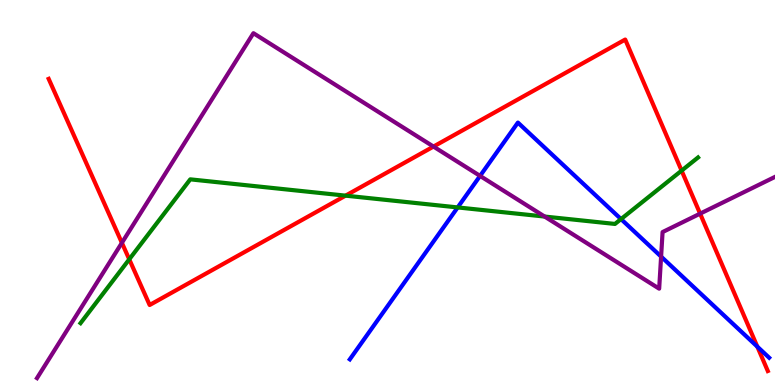[{'lines': ['blue', 'red'], 'intersections': [{'x': 9.77, 'y': 0.996}]}, {'lines': ['green', 'red'], 'intersections': [{'x': 1.67, 'y': 3.26}, {'x': 4.46, 'y': 4.92}, {'x': 8.79, 'y': 5.57}]}, {'lines': ['purple', 'red'], 'intersections': [{'x': 1.57, 'y': 3.69}, {'x': 5.59, 'y': 6.19}, {'x': 9.03, 'y': 4.45}]}, {'lines': ['blue', 'green'], 'intersections': [{'x': 5.91, 'y': 4.61}, {'x': 8.01, 'y': 4.31}]}, {'lines': ['blue', 'purple'], 'intersections': [{'x': 6.19, 'y': 5.43}, {'x': 8.53, 'y': 3.34}]}, {'lines': ['green', 'purple'], 'intersections': [{'x': 7.03, 'y': 4.38}]}]